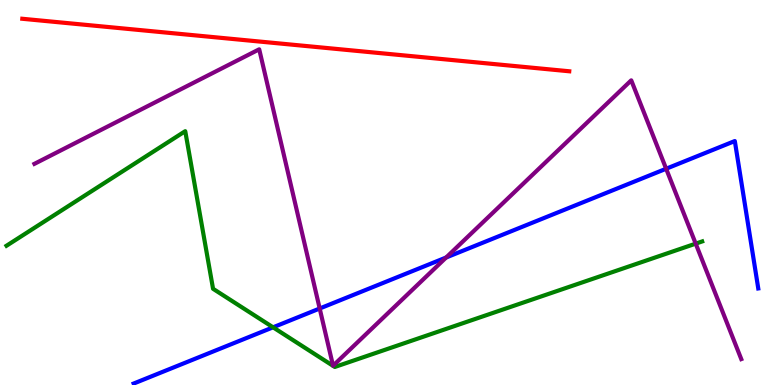[{'lines': ['blue', 'red'], 'intersections': []}, {'lines': ['green', 'red'], 'intersections': []}, {'lines': ['purple', 'red'], 'intersections': []}, {'lines': ['blue', 'green'], 'intersections': [{'x': 3.52, 'y': 1.5}]}, {'lines': ['blue', 'purple'], 'intersections': [{'x': 4.13, 'y': 1.99}, {'x': 5.76, 'y': 3.31}, {'x': 8.6, 'y': 5.62}]}, {'lines': ['green', 'purple'], 'intersections': [{'x': 8.98, 'y': 3.67}]}]